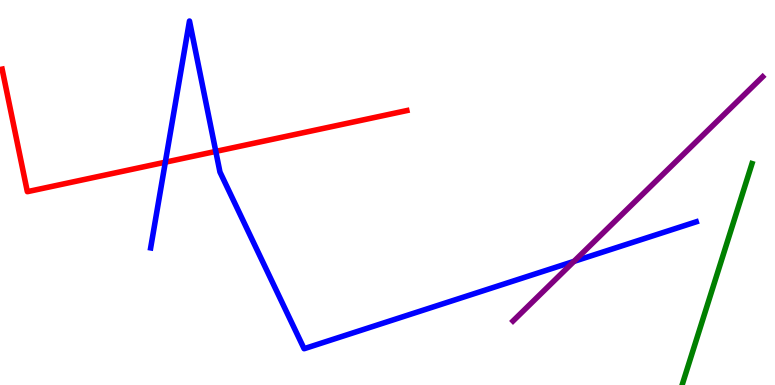[{'lines': ['blue', 'red'], 'intersections': [{'x': 2.13, 'y': 5.79}, {'x': 2.78, 'y': 6.07}]}, {'lines': ['green', 'red'], 'intersections': []}, {'lines': ['purple', 'red'], 'intersections': []}, {'lines': ['blue', 'green'], 'intersections': []}, {'lines': ['blue', 'purple'], 'intersections': [{'x': 7.41, 'y': 3.21}]}, {'lines': ['green', 'purple'], 'intersections': []}]